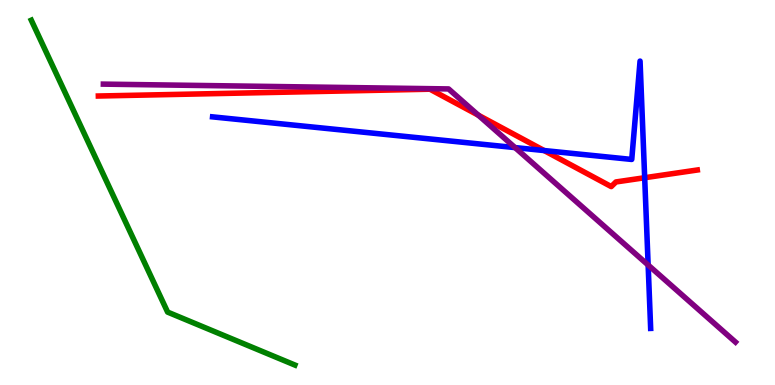[{'lines': ['blue', 'red'], 'intersections': [{'x': 7.02, 'y': 6.09}, {'x': 8.32, 'y': 5.38}]}, {'lines': ['green', 'red'], 'intersections': []}, {'lines': ['purple', 'red'], 'intersections': [{'x': 6.17, 'y': 7.01}]}, {'lines': ['blue', 'green'], 'intersections': []}, {'lines': ['blue', 'purple'], 'intersections': [{'x': 6.65, 'y': 6.17}, {'x': 8.36, 'y': 3.12}]}, {'lines': ['green', 'purple'], 'intersections': []}]